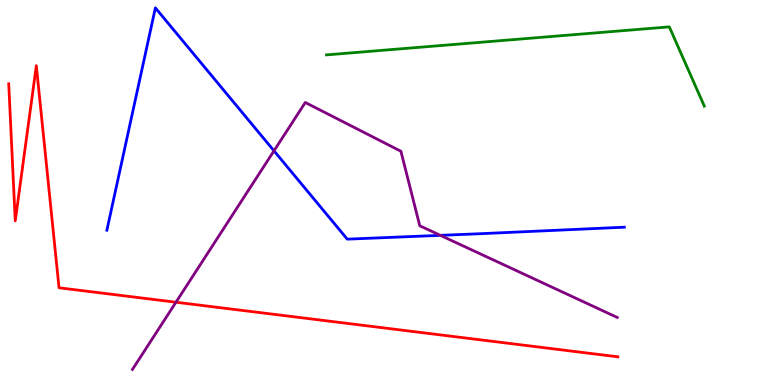[{'lines': ['blue', 'red'], 'intersections': []}, {'lines': ['green', 'red'], 'intersections': []}, {'lines': ['purple', 'red'], 'intersections': [{'x': 2.27, 'y': 2.15}]}, {'lines': ['blue', 'green'], 'intersections': []}, {'lines': ['blue', 'purple'], 'intersections': [{'x': 3.54, 'y': 6.08}, {'x': 5.68, 'y': 3.89}]}, {'lines': ['green', 'purple'], 'intersections': []}]